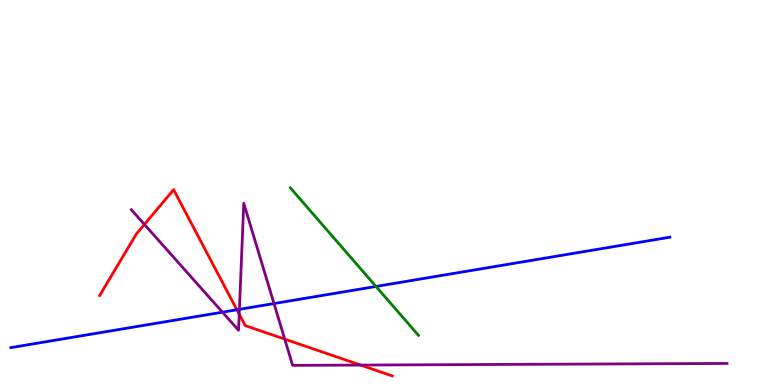[{'lines': ['blue', 'red'], 'intersections': [{'x': 3.06, 'y': 1.95}]}, {'lines': ['green', 'red'], 'intersections': []}, {'lines': ['purple', 'red'], 'intersections': [{'x': 1.86, 'y': 4.17}, {'x': 3.09, 'y': 1.84}, {'x': 3.67, 'y': 1.19}, {'x': 4.65, 'y': 0.518}]}, {'lines': ['blue', 'green'], 'intersections': [{'x': 4.85, 'y': 2.56}]}, {'lines': ['blue', 'purple'], 'intersections': [{'x': 2.87, 'y': 1.89}, {'x': 3.09, 'y': 1.97}, {'x': 3.54, 'y': 2.12}]}, {'lines': ['green', 'purple'], 'intersections': []}]